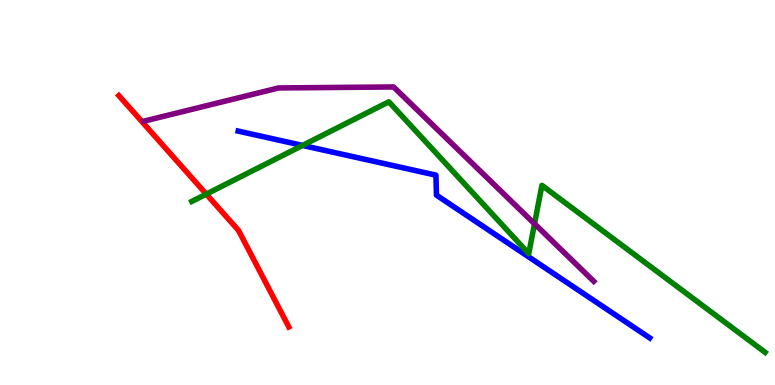[{'lines': ['blue', 'red'], 'intersections': []}, {'lines': ['green', 'red'], 'intersections': [{'x': 2.66, 'y': 4.96}]}, {'lines': ['purple', 'red'], 'intersections': []}, {'lines': ['blue', 'green'], 'intersections': [{'x': 3.9, 'y': 6.22}]}, {'lines': ['blue', 'purple'], 'intersections': []}, {'lines': ['green', 'purple'], 'intersections': [{'x': 6.9, 'y': 4.19}]}]